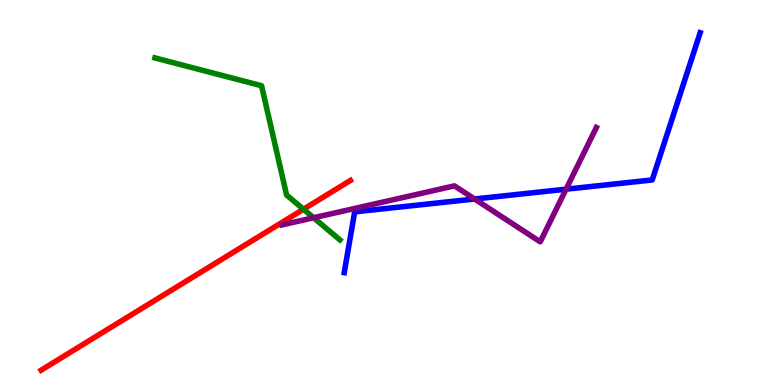[{'lines': ['blue', 'red'], 'intersections': []}, {'lines': ['green', 'red'], 'intersections': [{'x': 3.92, 'y': 4.57}]}, {'lines': ['purple', 'red'], 'intersections': []}, {'lines': ['blue', 'green'], 'intersections': []}, {'lines': ['blue', 'purple'], 'intersections': [{'x': 6.12, 'y': 4.83}, {'x': 7.3, 'y': 5.09}]}, {'lines': ['green', 'purple'], 'intersections': [{'x': 4.05, 'y': 4.34}]}]